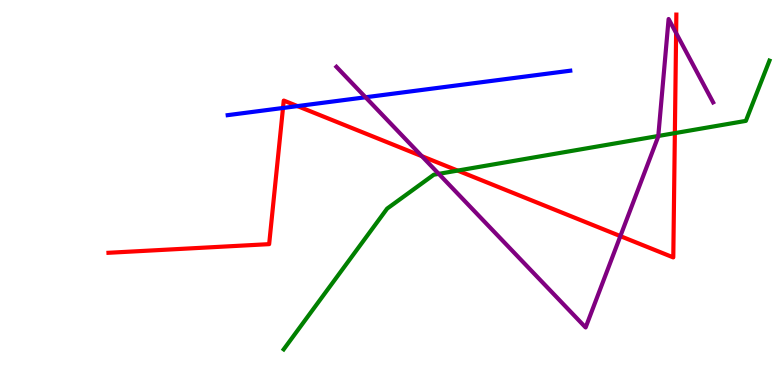[{'lines': ['blue', 'red'], 'intersections': [{'x': 3.65, 'y': 7.2}, {'x': 3.84, 'y': 7.24}]}, {'lines': ['green', 'red'], 'intersections': [{'x': 5.9, 'y': 5.57}, {'x': 8.71, 'y': 6.54}]}, {'lines': ['purple', 'red'], 'intersections': [{'x': 5.44, 'y': 5.94}, {'x': 8.0, 'y': 3.87}, {'x': 8.72, 'y': 9.14}]}, {'lines': ['blue', 'green'], 'intersections': []}, {'lines': ['blue', 'purple'], 'intersections': [{'x': 4.72, 'y': 7.47}]}, {'lines': ['green', 'purple'], 'intersections': [{'x': 5.66, 'y': 5.48}, {'x': 8.49, 'y': 6.47}]}]